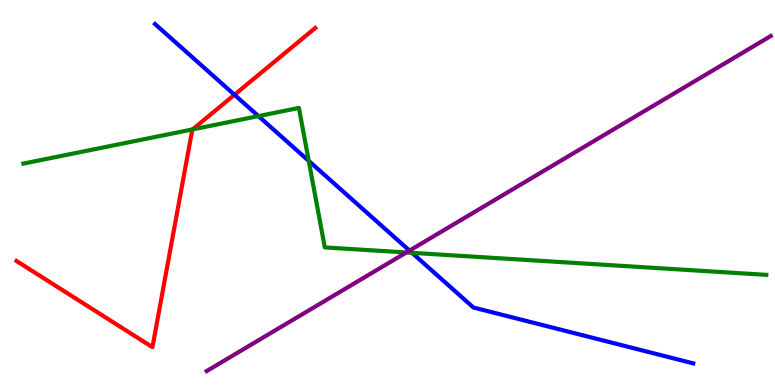[{'lines': ['blue', 'red'], 'intersections': [{'x': 3.03, 'y': 7.54}]}, {'lines': ['green', 'red'], 'intersections': [{'x': 2.48, 'y': 6.64}]}, {'lines': ['purple', 'red'], 'intersections': []}, {'lines': ['blue', 'green'], 'intersections': [{'x': 3.33, 'y': 6.98}, {'x': 3.98, 'y': 5.82}, {'x': 5.32, 'y': 3.43}]}, {'lines': ['blue', 'purple'], 'intersections': [{'x': 5.28, 'y': 3.49}]}, {'lines': ['green', 'purple'], 'intersections': [{'x': 5.24, 'y': 3.44}]}]